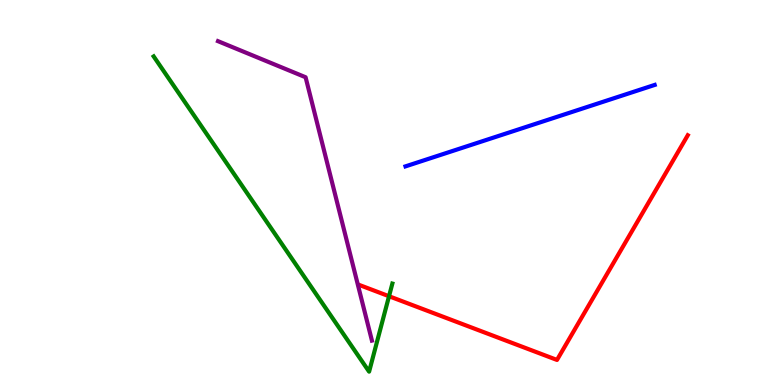[{'lines': ['blue', 'red'], 'intersections': []}, {'lines': ['green', 'red'], 'intersections': [{'x': 5.02, 'y': 2.31}]}, {'lines': ['purple', 'red'], 'intersections': []}, {'lines': ['blue', 'green'], 'intersections': []}, {'lines': ['blue', 'purple'], 'intersections': []}, {'lines': ['green', 'purple'], 'intersections': []}]